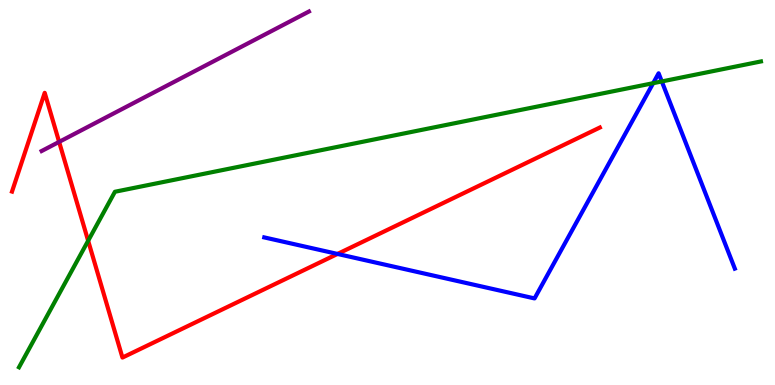[{'lines': ['blue', 'red'], 'intersections': [{'x': 4.35, 'y': 3.4}]}, {'lines': ['green', 'red'], 'intersections': [{'x': 1.14, 'y': 3.75}]}, {'lines': ['purple', 'red'], 'intersections': [{'x': 0.763, 'y': 6.31}]}, {'lines': ['blue', 'green'], 'intersections': [{'x': 8.43, 'y': 7.84}, {'x': 8.54, 'y': 7.88}]}, {'lines': ['blue', 'purple'], 'intersections': []}, {'lines': ['green', 'purple'], 'intersections': []}]